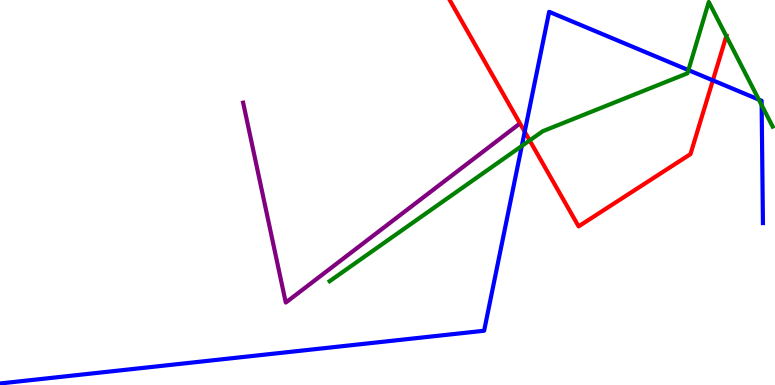[{'lines': ['blue', 'red'], 'intersections': [{'x': 6.77, 'y': 6.58}, {'x': 9.2, 'y': 7.91}]}, {'lines': ['green', 'red'], 'intersections': [{'x': 6.83, 'y': 6.35}, {'x': 9.37, 'y': 9.06}]}, {'lines': ['purple', 'red'], 'intersections': []}, {'lines': ['blue', 'green'], 'intersections': [{'x': 6.73, 'y': 6.21}, {'x': 8.88, 'y': 8.18}, {'x': 9.79, 'y': 7.41}, {'x': 9.83, 'y': 7.27}]}, {'lines': ['blue', 'purple'], 'intersections': []}, {'lines': ['green', 'purple'], 'intersections': []}]